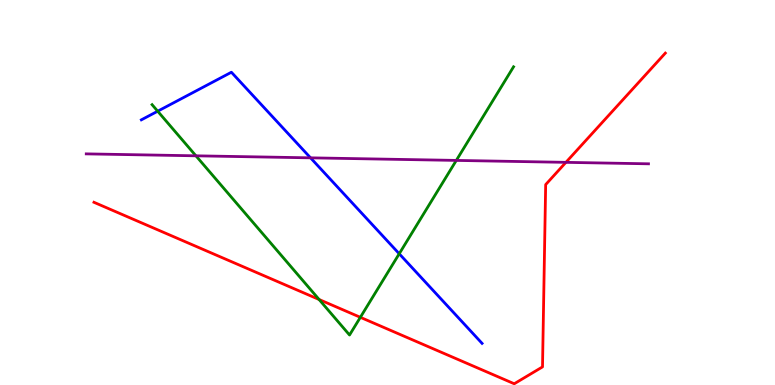[{'lines': ['blue', 'red'], 'intersections': []}, {'lines': ['green', 'red'], 'intersections': [{'x': 4.12, 'y': 2.22}, {'x': 4.65, 'y': 1.76}]}, {'lines': ['purple', 'red'], 'intersections': [{'x': 7.3, 'y': 5.78}]}, {'lines': ['blue', 'green'], 'intersections': [{'x': 2.03, 'y': 7.11}, {'x': 5.15, 'y': 3.41}]}, {'lines': ['blue', 'purple'], 'intersections': [{'x': 4.01, 'y': 5.9}]}, {'lines': ['green', 'purple'], 'intersections': [{'x': 2.53, 'y': 5.95}, {'x': 5.89, 'y': 5.83}]}]